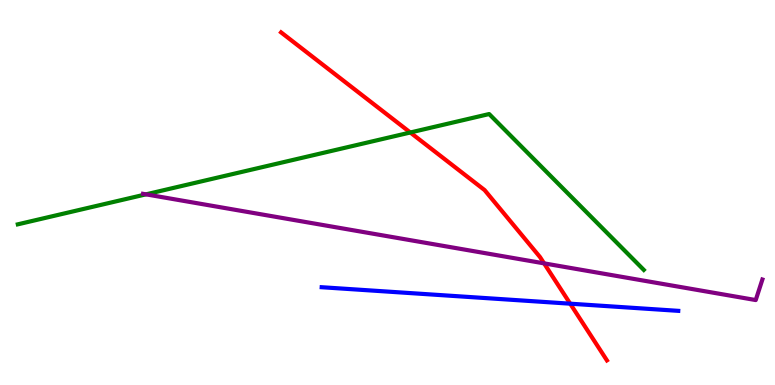[{'lines': ['blue', 'red'], 'intersections': [{'x': 7.36, 'y': 2.11}]}, {'lines': ['green', 'red'], 'intersections': [{'x': 5.29, 'y': 6.56}]}, {'lines': ['purple', 'red'], 'intersections': [{'x': 7.02, 'y': 3.16}]}, {'lines': ['blue', 'green'], 'intersections': []}, {'lines': ['blue', 'purple'], 'intersections': []}, {'lines': ['green', 'purple'], 'intersections': [{'x': 1.88, 'y': 4.95}]}]